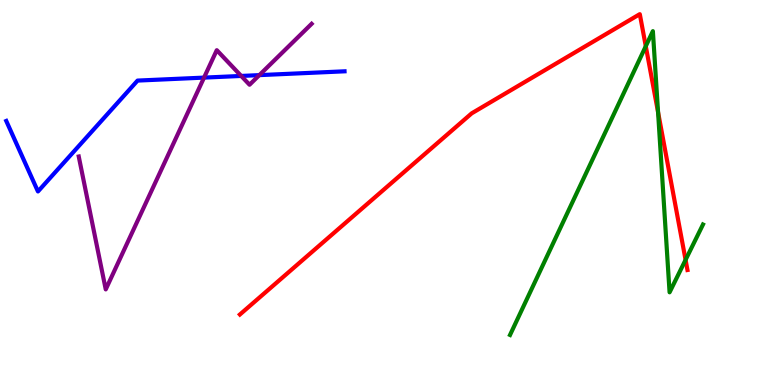[{'lines': ['blue', 'red'], 'intersections': []}, {'lines': ['green', 'red'], 'intersections': [{'x': 8.33, 'y': 8.8}, {'x': 8.49, 'y': 7.09}, {'x': 8.85, 'y': 3.25}]}, {'lines': ['purple', 'red'], 'intersections': []}, {'lines': ['blue', 'green'], 'intersections': []}, {'lines': ['blue', 'purple'], 'intersections': [{'x': 2.63, 'y': 7.98}, {'x': 3.11, 'y': 8.03}, {'x': 3.35, 'y': 8.05}]}, {'lines': ['green', 'purple'], 'intersections': []}]